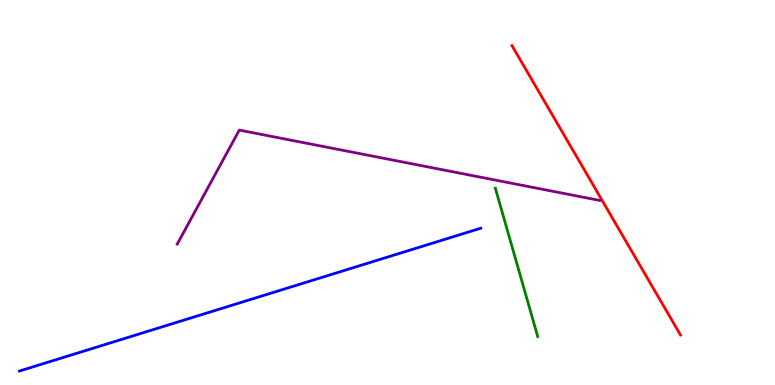[{'lines': ['blue', 'red'], 'intersections': []}, {'lines': ['green', 'red'], 'intersections': []}, {'lines': ['purple', 'red'], 'intersections': []}, {'lines': ['blue', 'green'], 'intersections': []}, {'lines': ['blue', 'purple'], 'intersections': []}, {'lines': ['green', 'purple'], 'intersections': []}]